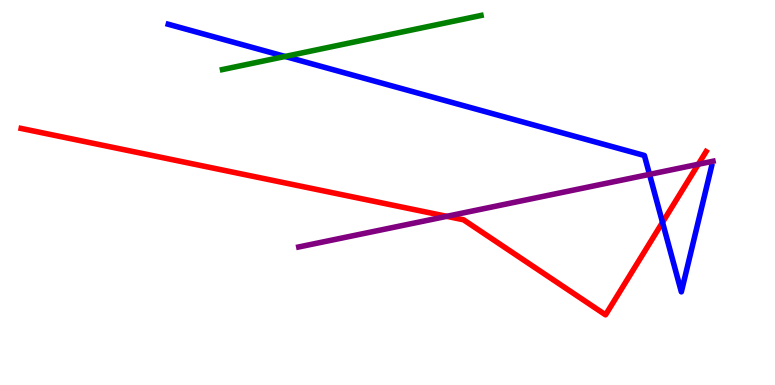[{'lines': ['blue', 'red'], 'intersections': [{'x': 8.55, 'y': 4.22}]}, {'lines': ['green', 'red'], 'intersections': []}, {'lines': ['purple', 'red'], 'intersections': [{'x': 5.76, 'y': 4.38}, {'x': 9.01, 'y': 5.73}]}, {'lines': ['blue', 'green'], 'intersections': [{'x': 3.68, 'y': 8.53}]}, {'lines': ['blue', 'purple'], 'intersections': [{'x': 8.38, 'y': 5.47}]}, {'lines': ['green', 'purple'], 'intersections': []}]